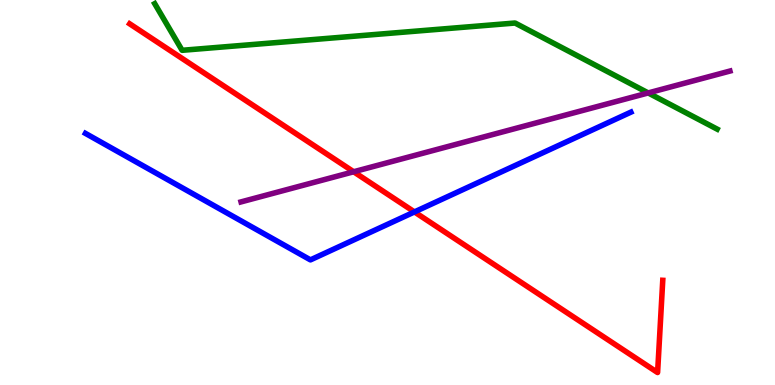[{'lines': ['blue', 'red'], 'intersections': [{'x': 5.35, 'y': 4.5}]}, {'lines': ['green', 'red'], 'intersections': []}, {'lines': ['purple', 'red'], 'intersections': [{'x': 4.56, 'y': 5.54}]}, {'lines': ['blue', 'green'], 'intersections': []}, {'lines': ['blue', 'purple'], 'intersections': []}, {'lines': ['green', 'purple'], 'intersections': [{'x': 8.36, 'y': 7.59}]}]